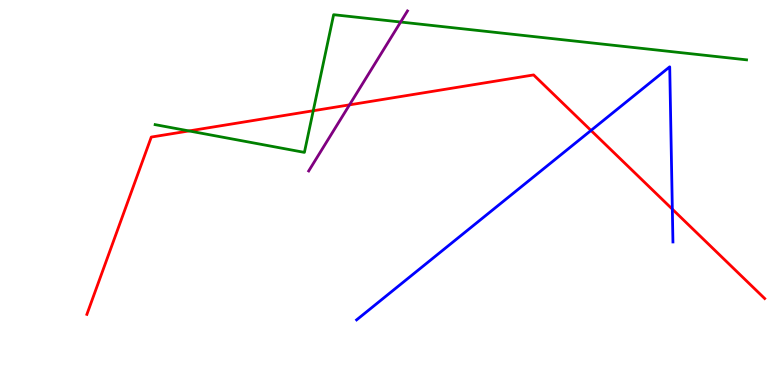[{'lines': ['blue', 'red'], 'intersections': [{'x': 7.63, 'y': 6.61}, {'x': 8.68, 'y': 4.57}]}, {'lines': ['green', 'red'], 'intersections': [{'x': 2.44, 'y': 6.6}, {'x': 4.04, 'y': 7.12}]}, {'lines': ['purple', 'red'], 'intersections': [{'x': 4.51, 'y': 7.28}]}, {'lines': ['blue', 'green'], 'intersections': []}, {'lines': ['blue', 'purple'], 'intersections': []}, {'lines': ['green', 'purple'], 'intersections': [{'x': 5.17, 'y': 9.43}]}]